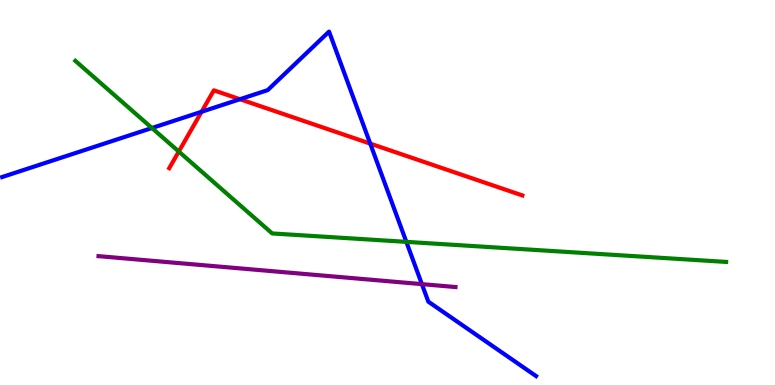[{'lines': ['blue', 'red'], 'intersections': [{'x': 2.6, 'y': 7.1}, {'x': 3.1, 'y': 7.42}, {'x': 4.78, 'y': 6.27}]}, {'lines': ['green', 'red'], 'intersections': [{'x': 2.31, 'y': 6.06}]}, {'lines': ['purple', 'red'], 'intersections': []}, {'lines': ['blue', 'green'], 'intersections': [{'x': 1.96, 'y': 6.67}, {'x': 5.24, 'y': 3.72}]}, {'lines': ['blue', 'purple'], 'intersections': [{'x': 5.44, 'y': 2.62}]}, {'lines': ['green', 'purple'], 'intersections': []}]